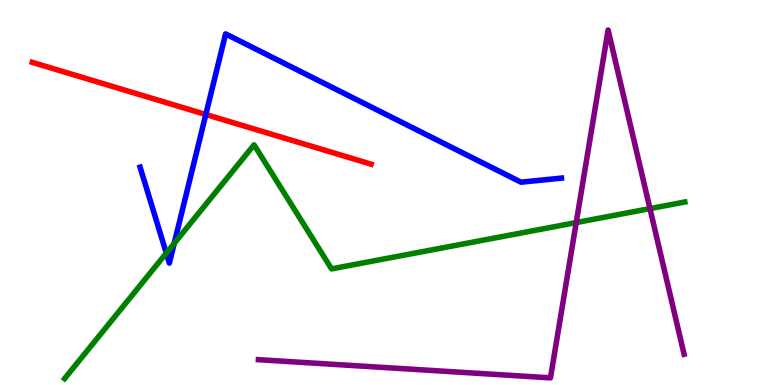[{'lines': ['blue', 'red'], 'intersections': [{'x': 2.66, 'y': 7.03}]}, {'lines': ['green', 'red'], 'intersections': []}, {'lines': ['purple', 'red'], 'intersections': []}, {'lines': ['blue', 'green'], 'intersections': [{'x': 2.15, 'y': 3.43}, {'x': 2.25, 'y': 3.68}]}, {'lines': ['blue', 'purple'], 'intersections': []}, {'lines': ['green', 'purple'], 'intersections': [{'x': 7.43, 'y': 4.22}, {'x': 8.39, 'y': 4.58}]}]